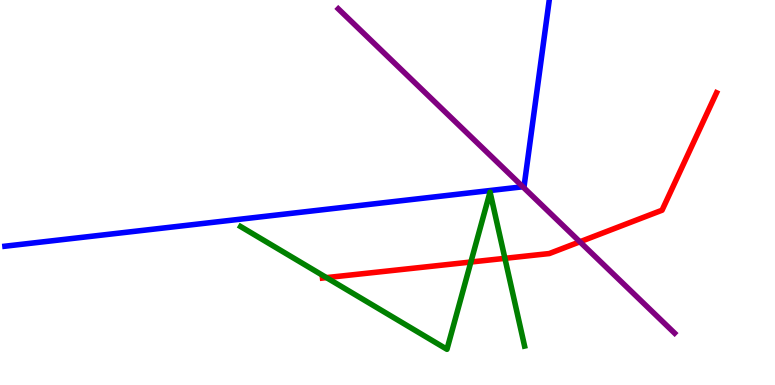[{'lines': ['blue', 'red'], 'intersections': []}, {'lines': ['green', 'red'], 'intersections': [{'x': 4.21, 'y': 2.79}, {'x': 6.08, 'y': 3.19}, {'x': 6.51, 'y': 3.29}]}, {'lines': ['purple', 'red'], 'intersections': [{'x': 7.48, 'y': 3.72}]}, {'lines': ['blue', 'green'], 'intersections': []}, {'lines': ['blue', 'purple'], 'intersections': [{'x': 6.75, 'y': 5.15}]}, {'lines': ['green', 'purple'], 'intersections': []}]